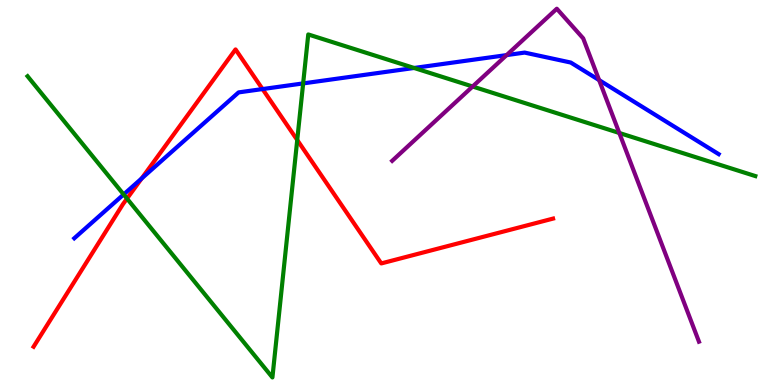[{'lines': ['blue', 'red'], 'intersections': [{'x': 1.83, 'y': 5.36}, {'x': 3.39, 'y': 7.69}]}, {'lines': ['green', 'red'], 'intersections': [{'x': 1.64, 'y': 4.84}, {'x': 3.84, 'y': 6.36}]}, {'lines': ['purple', 'red'], 'intersections': []}, {'lines': ['blue', 'green'], 'intersections': [{'x': 1.6, 'y': 4.95}, {'x': 3.91, 'y': 7.83}, {'x': 5.34, 'y': 8.23}]}, {'lines': ['blue', 'purple'], 'intersections': [{'x': 6.54, 'y': 8.57}, {'x': 7.73, 'y': 7.92}]}, {'lines': ['green', 'purple'], 'intersections': [{'x': 6.1, 'y': 7.75}, {'x': 7.99, 'y': 6.55}]}]